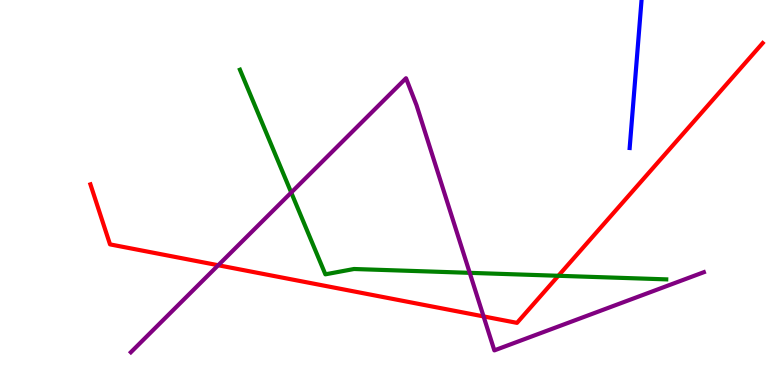[{'lines': ['blue', 'red'], 'intersections': []}, {'lines': ['green', 'red'], 'intersections': [{'x': 7.2, 'y': 2.84}]}, {'lines': ['purple', 'red'], 'intersections': [{'x': 2.82, 'y': 3.11}, {'x': 6.24, 'y': 1.78}]}, {'lines': ['blue', 'green'], 'intersections': []}, {'lines': ['blue', 'purple'], 'intersections': []}, {'lines': ['green', 'purple'], 'intersections': [{'x': 3.76, 'y': 5.0}, {'x': 6.06, 'y': 2.91}]}]